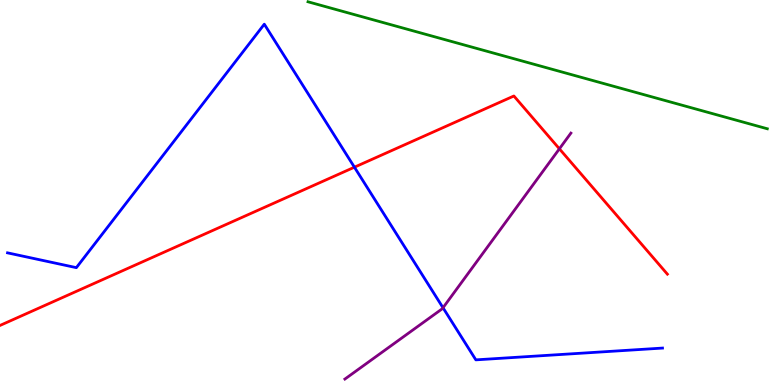[{'lines': ['blue', 'red'], 'intersections': [{'x': 4.57, 'y': 5.66}]}, {'lines': ['green', 'red'], 'intersections': []}, {'lines': ['purple', 'red'], 'intersections': [{'x': 7.22, 'y': 6.13}]}, {'lines': ['blue', 'green'], 'intersections': []}, {'lines': ['blue', 'purple'], 'intersections': [{'x': 5.72, 'y': 2.01}]}, {'lines': ['green', 'purple'], 'intersections': []}]